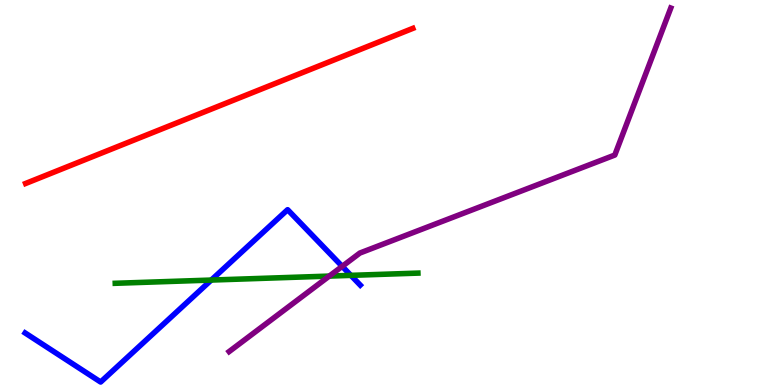[{'lines': ['blue', 'red'], 'intersections': []}, {'lines': ['green', 'red'], 'intersections': []}, {'lines': ['purple', 'red'], 'intersections': []}, {'lines': ['blue', 'green'], 'intersections': [{'x': 2.73, 'y': 2.73}, {'x': 4.53, 'y': 2.85}]}, {'lines': ['blue', 'purple'], 'intersections': [{'x': 4.42, 'y': 3.08}]}, {'lines': ['green', 'purple'], 'intersections': [{'x': 4.25, 'y': 2.83}]}]